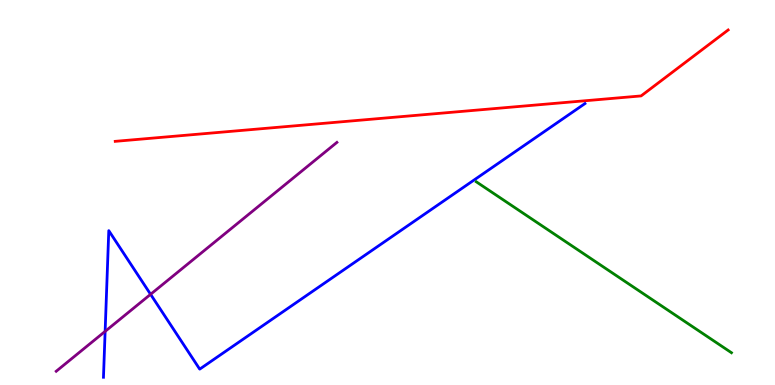[{'lines': ['blue', 'red'], 'intersections': []}, {'lines': ['green', 'red'], 'intersections': []}, {'lines': ['purple', 'red'], 'intersections': []}, {'lines': ['blue', 'green'], 'intersections': []}, {'lines': ['blue', 'purple'], 'intersections': [{'x': 1.36, 'y': 1.39}, {'x': 1.94, 'y': 2.36}]}, {'lines': ['green', 'purple'], 'intersections': []}]